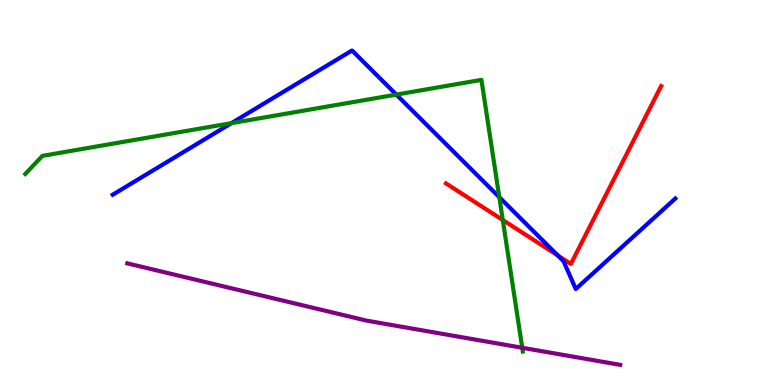[{'lines': ['blue', 'red'], 'intersections': [{'x': 7.2, 'y': 3.36}]}, {'lines': ['green', 'red'], 'intersections': [{'x': 6.49, 'y': 4.28}]}, {'lines': ['purple', 'red'], 'intersections': []}, {'lines': ['blue', 'green'], 'intersections': [{'x': 2.99, 'y': 6.8}, {'x': 5.11, 'y': 7.54}, {'x': 6.44, 'y': 4.88}]}, {'lines': ['blue', 'purple'], 'intersections': []}, {'lines': ['green', 'purple'], 'intersections': [{'x': 6.74, 'y': 0.967}]}]